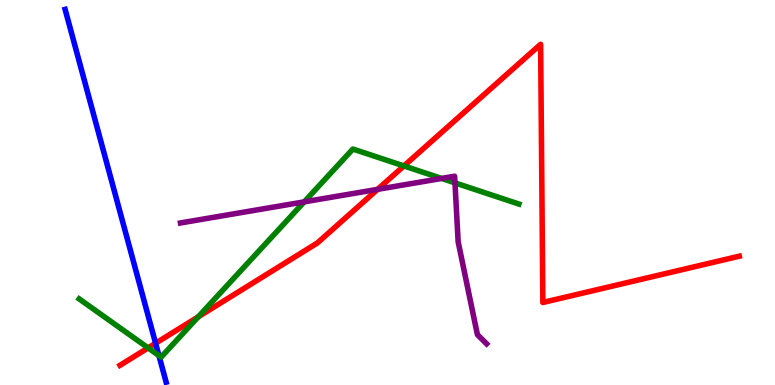[{'lines': ['blue', 'red'], 'intersections': [{'x': 2.01, 'y': 1.08}]}, {'lines': ['green', 'red'], 'intersections': [{'x': 1.91, 'y': 0.964}, {'x': 2.56, 'y': 1.77}, {'x': 5.21, 'y': 5.69}]}, {'lines': ['purple', 'red'], 'intersections': [{'x': 4.87, 'y': 5.08}]}, {'lines': ['blue', 'green'], 'intersections': [{'x': 2.05, 'y': 0.764}]}, {'lines': ['blue', 'purple'], 'intersections': []}, {'lines': ['green', 'purple'], 'intersections': [{'x': 3.93, 'y': 4.76}, {'x': 5.7, 'y': 5.37}, {'x': 5.87, 'y': 5.25}]}]